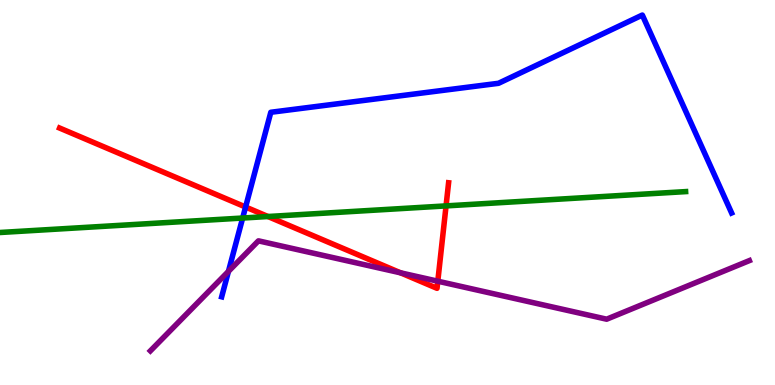[{'lines': ['blue', 'red'], 'intersections': [{'x': 3.17, 'y': 4.62}]}, {'lines': ['green', 'red'], 'intersections': [{'x': 3.46, 'y': 4.38}, {'x': 5.76, 'y': 4.65}]}, {'lines': ['purple', 'red'], 'intersections': [{'x': 5.17, 'y': 2.91}, {'x': 5.65, 'y': 2.7}]}, {'lines': ['blue', 'green'], 'intersections': [{'x': 3.13, 'y': 4.34}]}, {'lines': ['blue', 'purple'], 'intersections': [{'x': 2.95, 'y': 2.95}]}, {'lines': ['green', 'purple'], 'intersections': []}]